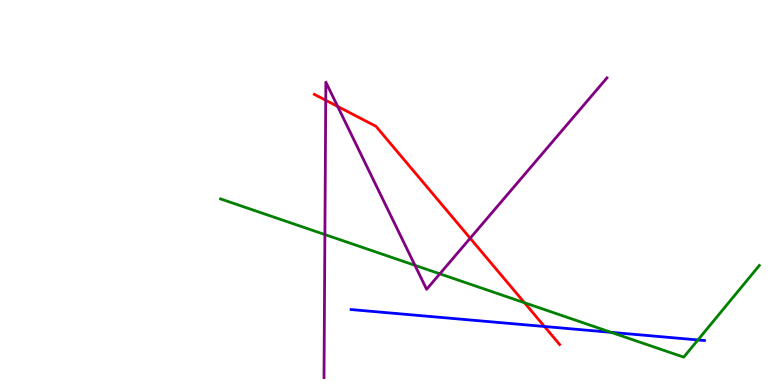[{'lines': ['blue', 'red'], 'intersections': [{'x': 7.03, 'y': 1.52}]}, {'lines': ['green', 'red'], 'intersections': [{'x': 6.77, 'y': 2.14}]}, {'lines': ['purple', 'red'], 'intersections': [{'x': 4.2, 'y': 7.4}, {'x': 4.36, 'y': 7.24}, {'x': 6.07, 'y': 3.81}]}, {'lines': ['blue', 'green'], 'intersections': [{'x': 7.89, 'y': 1.37}, {'x': 9.01, 'y': 1.17}]}, {'lines': ['blue', 'purple'], 'intersections': []}, {'lines': ['green', 'purple'], 'intersections': [{'x': 4.19, 'y': 3.91}, {'x': 5.35, 'y': 3.11}, {'x': 5.68, 'y': 2.89}]}]